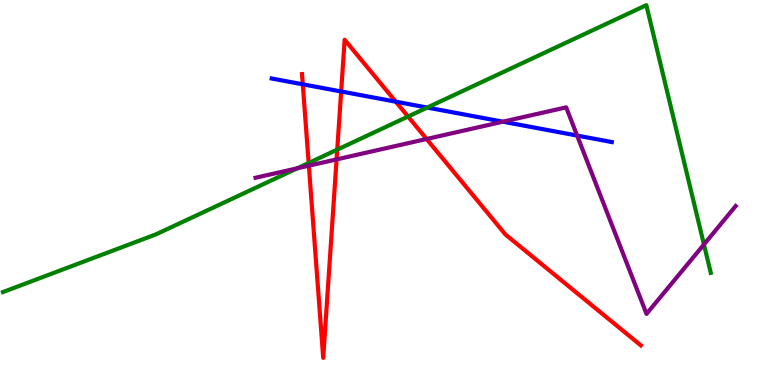[{'lines': ['blue', 'red'], 'intersections': [{'x': 3.91, 'y': 7.81}, {'x': 4.4, 'y': 7.62}, {'x': 5.11, 'y': 7.36}]}, {'lines': ['green', 'red'], 'intersections': [{'x': 3.98, 'y': 5.77}, {'x': 4.35, 'y': 6.11}, {'x': 5.27, 'y': 6.97}]}, {'lines': ['purple', 'red'], 'intersections': [{'x': 3.99, 'y': 5.7}, {'x': 4.34, 'y': 5.86}, {'x': 5.5, 'y': 6.39}]}, {'lines': ['blue', 'green'], 'intersections': [{'x': 5.51, 'y': 7.21}]}, {'lines': ['blue', 'purple'], 'intersections': [{'x': 6.49, 'y': 6.84}, {'x': 7.45, 'y': 6.48}]}, {'lines': ['green', 'purple'], 'intersections': [{'x': 3.84, 'y': 5.63}, {'x': 9.08, 'y': 3.65}]}]